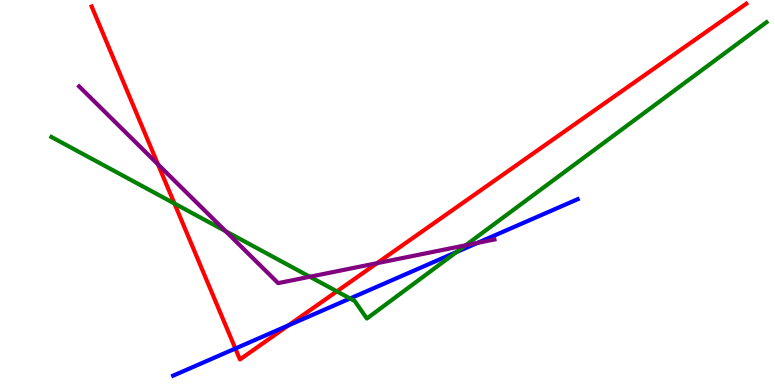[{'lines': ['blue', 'red'], 'intersections': [{'x': 3.04, 'y': 0.947}, {'x': 3.72, 'y': 1.55}]}, {'lines': ['green', 'red'], 'intersections': [{'x': 2.25, 'y': 4.71}, {'x': 4.35, 'y': 2.43}]}, {'lines': ['purple', 'red'], 'intersections': [{'x': 2.04, 'y': 5.73}, {'x': 4.86, 'y': 3.16}]}, {'lines': ['blue', 'green'], 'intersections': [{'x': 4.52, 'y': 2.25}, {'x': 5.89, 'y': 3.45}]}, {'lines': ['blue', 'purple'], 'intersections': [{'x': 6.16, 'y': 3.69}]}, {'lines': ['green', 'purple'], 'intersections': [{'x': 2.91, 'y': 4.0}, {'x': 4.0, 'y': 2.81}, {'x': 6.01, 'y': 3.63}]}]